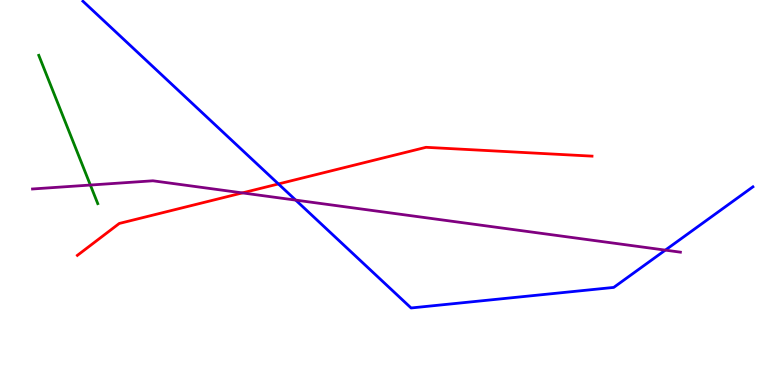[{'lines': ['blue', 'red'], 'intersections': [{'x': 3.59, 'y': 5.22}]}, {'lines': ['green', 'red'], 'intersections': []}, {'lines': ['purple', 'red'], 'intersections': [{'x': 3.13, 'y': 4.99}]}, {'lines': ['blue', 'green'], 'intersections': []}, {'lines': ['blue', 'purple'], 'intersections': [{'x': 3.82, 'y': 4.8}, {'x': 8.58, 'y': 3.5}]}, {'lines': ['green', 'purple'], 'intersections': [{'x': 1.17, 'y': 5.19}]}]